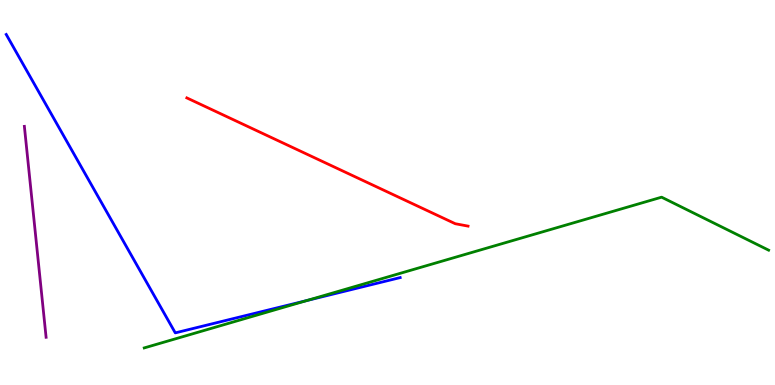[{'lines': ['blue', 'red'], 'intersections': []}, {'lines': ['green', 'red'], 'intersections': []}, {'lines': ['purple', 'red'], 'intersections': []}, {'lines': ['blue', 'green'], 'intersections': [{'x': 3.96, 'y': 2.19}]}, {'lines': ['blue', 'purple'], 'intersections': []}, {'lines': ['green', 'purple'], 'intersections': []}]